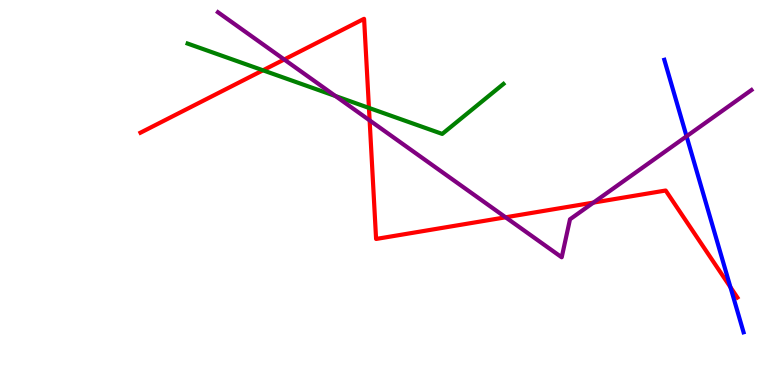[{'lines': ['blue', 'red'], 'intersections': [{'x': 9.42, 'y': 2.54}]}, {'lines': ['green', 'red'], 'intersections': [{'x': 3.39, 'y': 8.17}, {'x': 4.76, 'y': 7.2}]}, {'lines': ['purple', 'red'], 'intersections': [{'x': 3.67, 'y': 8.45}, {'x': 4.77, 'y': 6.87}, {'x': 6.52, 'y': 4.36}, {'x': 7.66, 'y': 4.74}]}, {'lines': ['blue', 'green'], 'intersections': []}, {'lines': ['blue', 'purple'], 'intersections': [{'x': 8.86, 'y': 6.46}]}, {'lines': ['green', 'purple'], 'intersections': [{'x': 4.33, 'y': 7.51}]}]